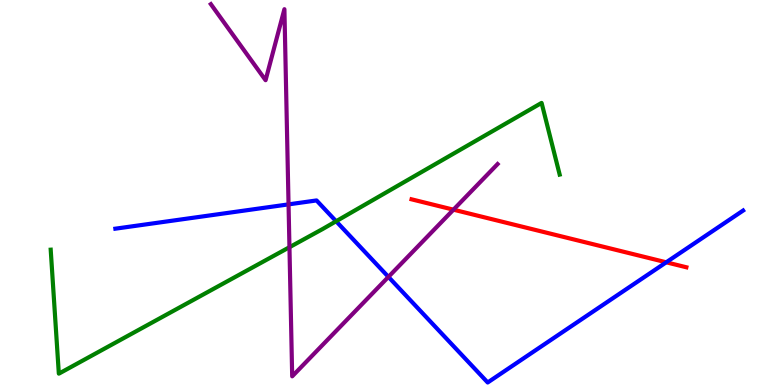[{'lines': ['blue', 'red'], 'intersections': [{'x': 8.6, 'y': 3.19}]}, {'lines': ['green', 'red'], 'intersections': []}, {'lines': ['purple', 'red'], 'intersections': [{'x': 5.85, 'y': 4.55}]}, {'lines': ['blue', 'green'], 'intersections': [{'x': 4.34, 'y': 4.25}]}, {'lines': ['blue', 'purple'], 'intersections': [{'x': 3.72, 'y': 4.69}, {'x': 5.01, 'y': 2.81}]}, {'lines': ['green', 'purple'], 'intersections': [{'x': 3.73, 'y': 3.58}]}]